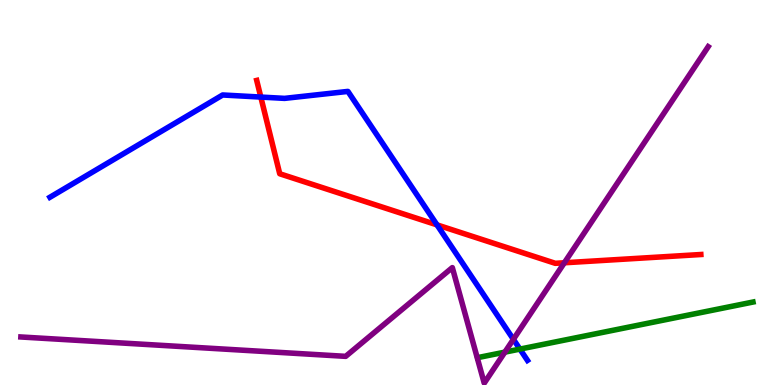[{'lines': ['blue', 'red'], 'intersections': [{'x': 3.37, 'y': 7.48}, {'x': 5.64, 'y': 4.16}]}, {'lines': ['green', 'red'], 'intersections': []}, {'lines': ['purple', 'red'], 'intersections': [{'x': 7.28, 'y': 3.17}]}, {'lines': ['blue', 'green'], 'intersections': [{'x': 6.71, 'y': 0.932}]}, {'lines': ['blue', 'purple'], 'intersections': [{'x': 6.62, 'y': 1.19}]}, {'lines': ['green', 'purple'], 'intersections': [{'x': 6.51, 'y': 0.854}]}]